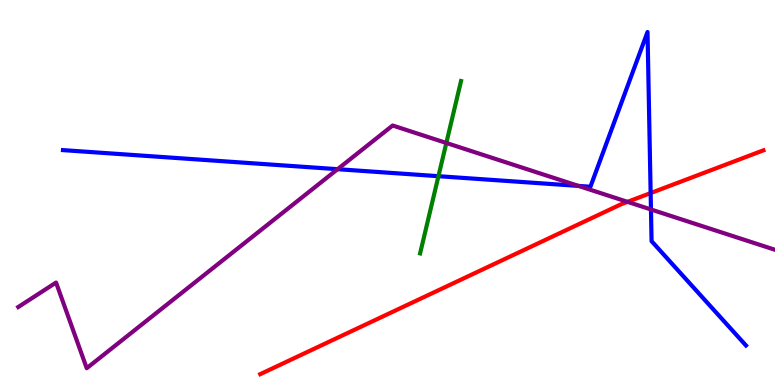[{'lines': ['blue', 'red'], 'intersections': [{'x': 8.4, 'y': 4.99}]}, {'lines': ['green', 'red'], 'intersections': []}, {'lines': ['purple', 'red'], 'intersections': [{'x': 8.1, 'y': 4.76}]}, {'lines': ['blue', 'green'], 'intersections': [{'x': 5.66, 'y': 5.42}]}, {'lines': ['blue', 'purple'], 'intersections': [{'x': 4.36, 'y': 5.61}, {'x': 7.46, 'y': 5.17}, {'x': 8.4, 'y': 4.56}]}, {'lines': ['green', 'purple'], 'intersections': [{'x': 5.76, 'y': 6.29}]}]